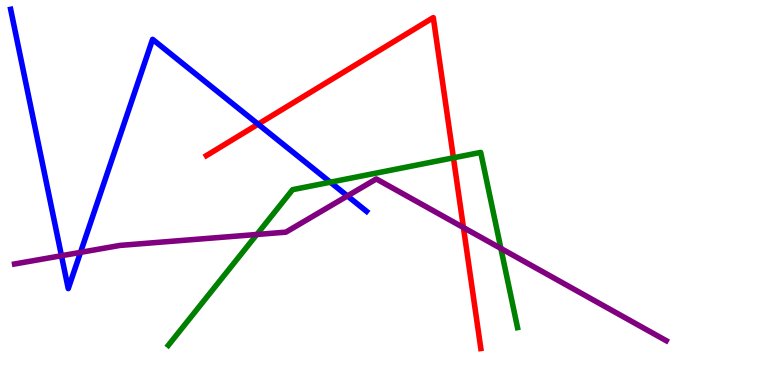[{'lines': ['blue', 'red'], 'intersections': [{'x': 3.33, 'y': 6.78}]}, {'lines': ['green', 'red'], 'intersections': [{'x': 5.85, 'y': 5.9}]}, {'lines': ['purple', 'red'], 'intersections': [{'x': 5.98, 'y': 4.09}]}, {'lines': ['blue', 'green'], 'intersections': [{'x': 4.26, 'y': 5.27}]}, {'lines': ['blue', 'purple'], 'intersections': [{'x': 0.793, 'y': 3.36}, {'x': 1.04, 'y': 3.45}, {'x': 4.48, 'y': 4.91}]}, {'lines': ['green', 'purple'], 'intersections': [{'x': 3.31, 'y': 3.91}, {'x': 6.46, 'y': 3.55}]}]